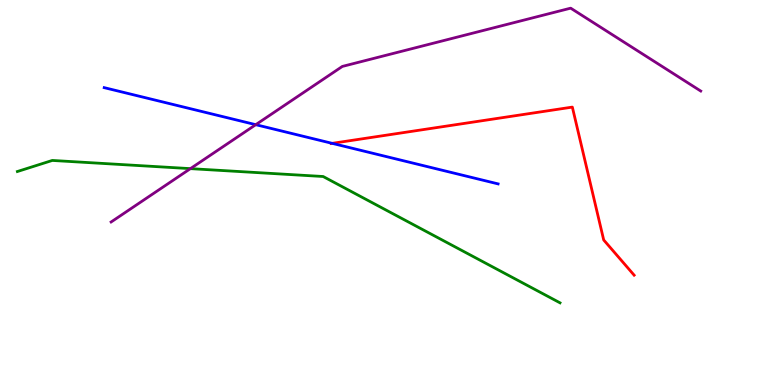[{'lines': ['blue', 'red'], 'intersections': [{'x': 4.29, 'y': 6.28}]}, {'lines': ['green', 'red'], 'intersections': []}, {'lines': ['purple', 'red'], 'intersections': []}, {'lines': ['blue', 'green'], 'intersections': []}, {'lines': ['blue', 'purple'], 'intersections': [{'x': 3.3, 'y': 6.76}]}, {'lines': ['green', 'purple'], 'intersections': [{'x': 2.46, 'y': 5.62}]}]